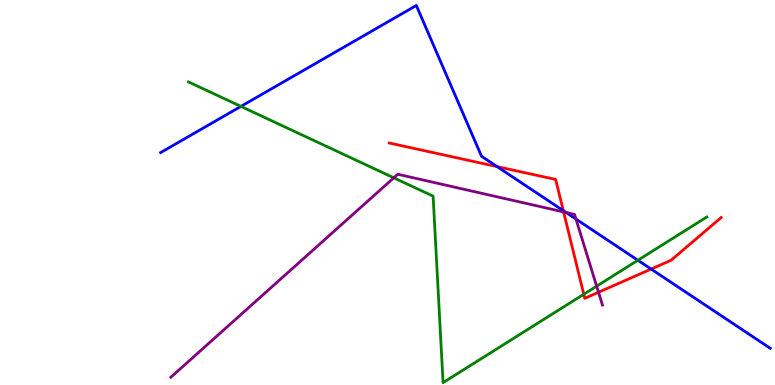[{'lines': ['blue', 'red'], 'intersections': [{'x': 6.41, 'y': 5.67}, {'x': 7.27, 'y': 4.53}, {'x': 8.4, 'y': 3.01}]}, {'lines': ['green', 'red'], 'intersections': [{'x': 7.53, 'y': 2.36}]}, {'lines': ['purple', 'red'], 'intersections': [{'x': 7.27, 'y': 4.5}, {'x': 7.72, 'y': 2.41}]}, {'lines': ['blue', 'green'], 'intersections': [{'x': 3.11, 'y': 7.24}, {'x': 8.23, 'y': 3.24}]}, {'lines': ['blue', 'purple'], 'intersections': [{'x': 7.3, 'y': 4.48}, {'x': 7.43, 'y': 4.31}]}, {'lines': ['green', 'purple'], 'intersections': [{'x': 5.08, 'y': 5.38}, {'x': 7.7, 'y': 2.57}]}]